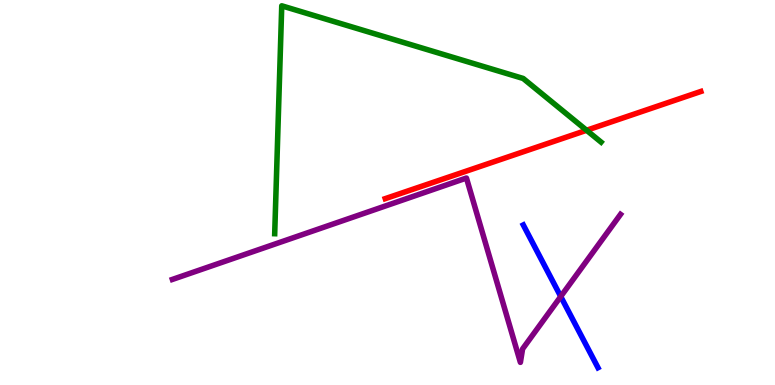[{'lines': ['blue', 'red'], 'intersections': []}, {'lines': ['green', 'red'], 'intersections': [{'x': 7.57, 'y': 6.62}]}, {'lines': ['purple', 'red'], 'intersections': []}, {'lines': ['blue', 'green'], 'intersections': []}, {'lines': ['blue', 'purple'], 'intersections': [{'x': 7.24, 'y': 2.3}]}, {'lines': ['green', 'purple'], 'intersections': []}]